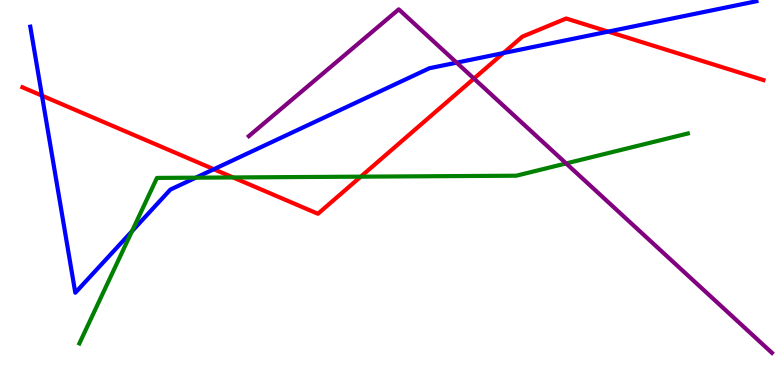[{'lines': ['blue', 'red'], 'intersections': [{'x': 0.541, 'y': 7.52}, {'x': 2.76, 'y': 5.6}, {'x': 6.5, 'y': 8.62}, {'x': 7.85, 'y': 9.18}]}, {'lines': ['green', 'red'], 'intersections': [{'x': 3.01, 'y': 5.39}, {'x': 4.65, 'y': 5.41}]}, {'lines': ['purple', 'red'], 'intersections': [{'x': 6.12, 'y': 7.96}]}, {'lines': ['blue', 'green'], 'intersections': [{'x': 1.7, 'y': 3.99}, {'x': 2.53, 'y': 5.39}]}, {'lines': ['blue', 'purple'], 'intersections': [{'x': 5.89, 'y': 8.37}]}, {'lines': ['green', 'purple'], 'intersections': [{'x': 7.31, 'y': 5.75}]}]